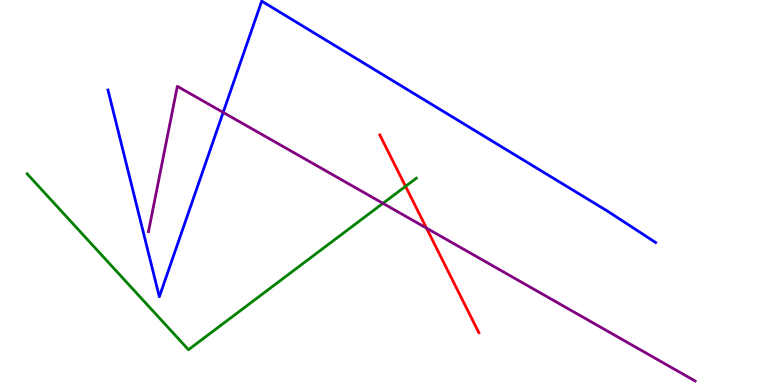[{'lines': ['blue', 'red'], 'intersections': []}, {'lines': ['green', 'red'], 'intersections': [{'x': 5.23, 'y': 5.16}]}, {'lines': ['purple', 'red'], 'intersections': [{'x': 5.5, 'y': 4.08}]}, {'lines': ['blue', 'green'], 'intersections': []}, {'lines': ['blue', 'purple'], 'intersections': [{'x': 2.88, 'y': 7.08}]}, {'lines': ['green', 'purple'], 'intersections': [{'x': 4.94, 'y': 4.72}]}]